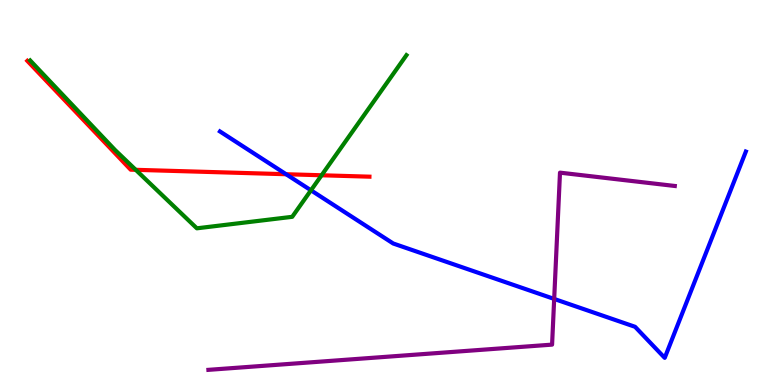[{'lines': ['blue', 'red'], 'intersections': [{'x': 3.69, 'y': 5.47}]}, {'lines': ['green', 'red'], 'intersections': [{'x': 1.75, 'y': 5.59}, {'x': 4.15, 'y': 5.45}]}, {'lines': ['purple', 'red'], 'intersections': []}, {'lines': ['blue', 'green'], 'intersections': [{'x': 4.01, 'y': 5.06}]}, {'lines': ['blue', 'purple'], 'intersections': [{'x': 7.15, 'y': 2.24}]}, {'lines': ['green', 'purple'], 'intersections': []}]